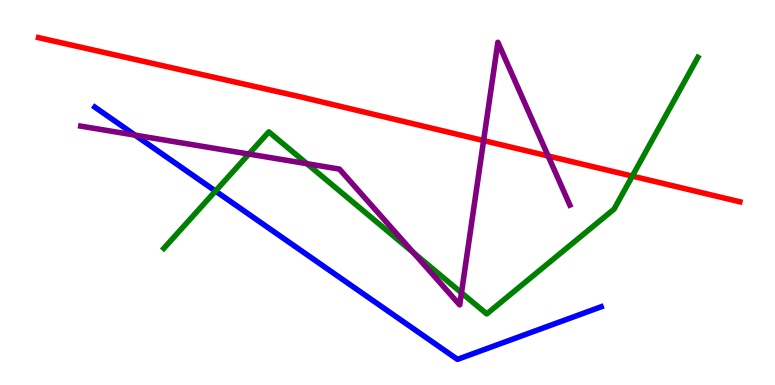[{'lines': ['blue', 'red'], 'intersections': []}, {'lines': ['green', 'red'], 'intersections': [{'x': 8.16, 'y': 5.43}]}, {'lines': ['purple', 'red'], 'intersections': [{'x': 6.24, 'y': 6.35}, {'x': 7.07, 'y': 5.95}]}, {'lines': ['blue', 'green'], 'intersections': [{'x': 2.78, 'y': 5.04}]}, {'lines': ['blue', 'purple'], 'intersections': [{'x': 1.74, 'y': 6.49}]}, {'lines': ['green', 'purple'], 'intersections': [{'x': 3.21, 'y': 6.0}, {'x': 3.96, 'y': 5.75}, {'x': 5.33, 'y': 3.44}, {'x': 5.95, 'y': 2.4}]}]